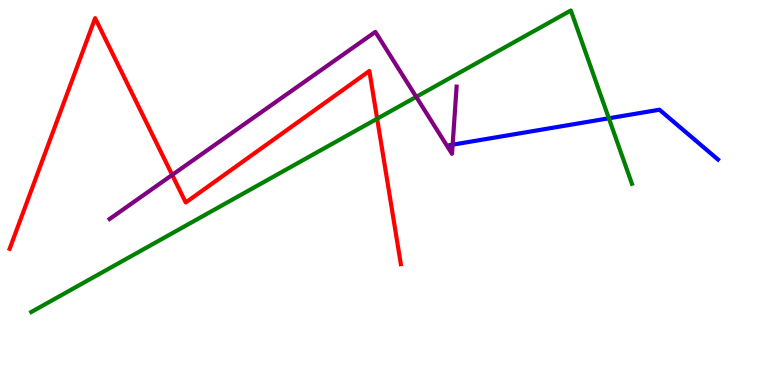[{'lines': ['blue', 'red'], 'intersections': []}, {'lines': ['green', 'red'], 'intersections': [{'x': 4.87, 'y': 6.92}]}, {'lines': ['purple', 'red'], 'intersections': [{'x': 2.22, 'y': 5.46}]}, {'lines': ['blue', 'green'], 'intersections': [{'x': 7.86, 'y': 6.93}]}, {'lines': ['blue', 'purple'], 'intersections': [{'x': 5.84, 'y': 6.24}]}, {'lines': ['green', 'purple'], 'intersections': [{'x': 5.37, 'y': 7.48}]}]